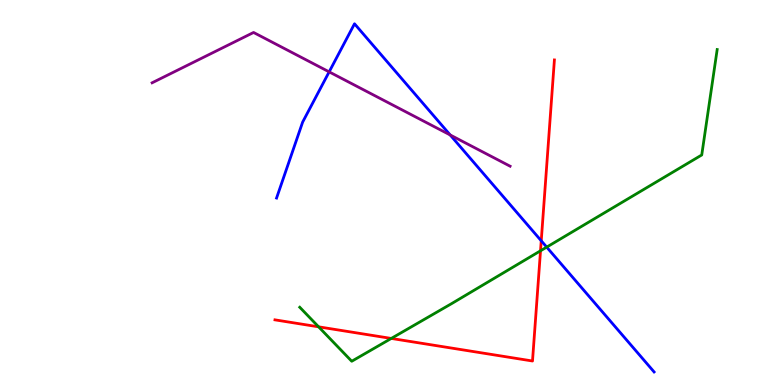[{'lines': ['blue', 'red'], 'intersections': [{'x': 6.98, 'y': 3.75}]}, {'lines': ['green', 'red'], 'intersections': [{'x': 4.11, 'y': 1.51}, {'x': 5.05, 'y': 1.21}, {'x': 6.97, 'y': 3.49}]}, {'lines': ['purple', 'red'], 'intersections': []}, {'lines': ['blue', 'green'], 'intersections': [{'x': 7.05, 'y': 3.58}]}, {'lines': ['blue', 'purple'], 'intersections': [{'x': 4.25, 'y': 8.13}, {'x': 5.81, 'y': 6.49}]}, {'lines': ['green', 'purple'], 'intersections': []}]